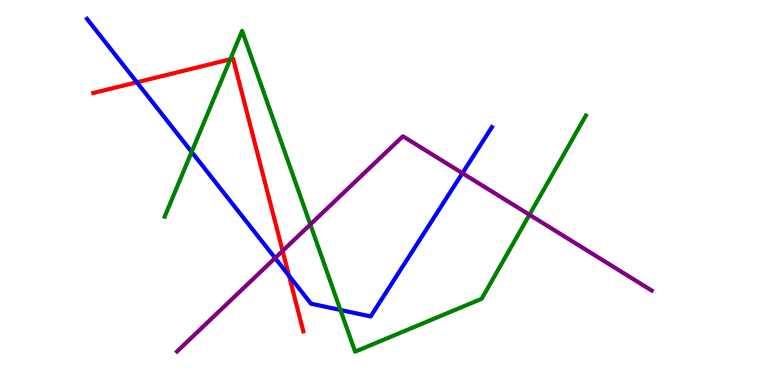[{'lines': ['blue', 'red'], 'intersections': [{'x': 1.77, 'y': 7.86}, {'x': 3.73, 'y': 2.84}]}, {'lines': ['green', 'red'], 'intersections': [{'x': 2.97, 'y': 8.46}]}, {'lines': ['purple', 'red'], 'intersections': [{'x': 3.65, 'y': 3.48}]}, {'lines': ['blue', 'green'], 'intersections': [{'x': 2.47, 'y': 6.05}, {'x': 4.39, 'y': 1.95}]}, {'lines': ['blue', 'purple'], 'intersections': [{'x': 3.55, 'y': 3.3}, {'x': 5.97, 'y': 5.5}]}, {'lines': ['green', 'purple'], 'intersections': [{'x': 4.0, 'y': 4.17}, {'x': 6.83, 'y': 4.42}]}]